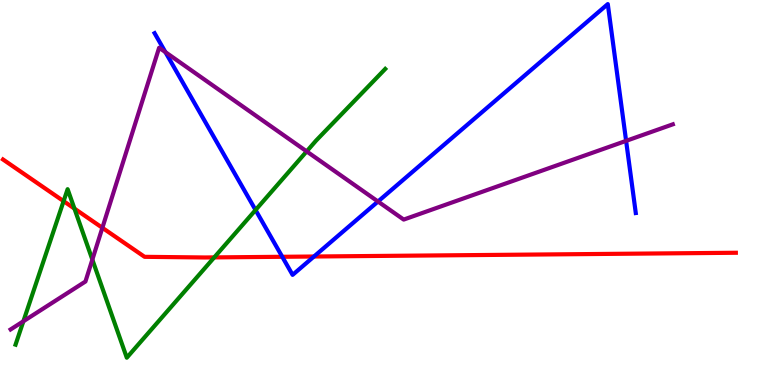[{'lines': ['blue', 'red'], 'intersections': [{'x': 3.64, 'y': 3.33}, {'x': 4.05, 'y': 3.34}]}, {'lines': ['green', 'red'], 'intersections': [{'x': 0.821, 'y': 4.78}, {'x': 0.96, 'y': 4.58}, {'x': 2.76, 'y': 3.31}]}, {'lines': ['purple', 'red'], 'intersections': [{'x': 1.32, 'y': 4.08}]}, {'lines': ['blue', 'green'], 'intersections': [{'x': 3.3, 'y': 4.55}]}, {'lines': ['blue', 'purple'], 'intersections': [{'x': 2.13, 'y': 8.65}, {'x': 4.88, 'y': 4.77}, {'x': 8.08, 'y': 6.34}]}, {'lines': ['green', 'purple'], 'intersections': [{'x': 0.302, 'y': 1.66}, {'x': 1.19, 'y': 3.26}, {'x': 3.96, 'y': 6.07}]}]